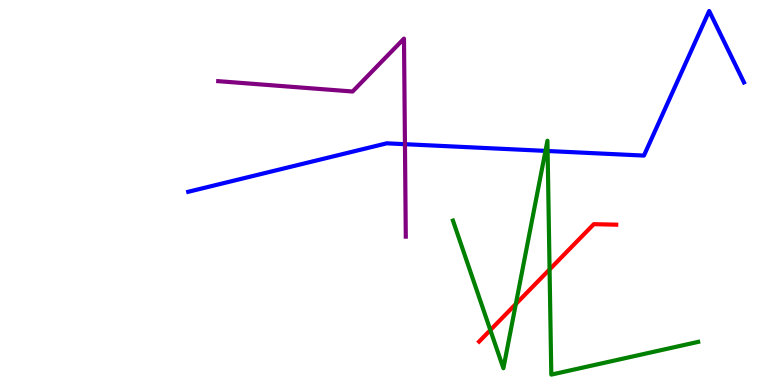[{'lines': ['blue', 'red'], 'intersections': []}, {'lines': ['green', 'red'], 'intersections': [{'x': 6.33, 'y': 1.43}, {'x': 6.66, 'y': 2.1}, {'x': 7.09, 'y': 3.0}]}, {'lines': ['purple', 'red'], 'intersections': []}, {'lines': ['blue', 'green'], 'intersections': [{'x': 7.04, 'y': 6.08}, {'x': 7.07, 'y': 6.08}]}, {'lines': ['blue', 'purple'], 'intersections': [{'x': 5.23, 'y': 6.25}]}, {'lines': ['green', 'purple'], 'intersections': []}]